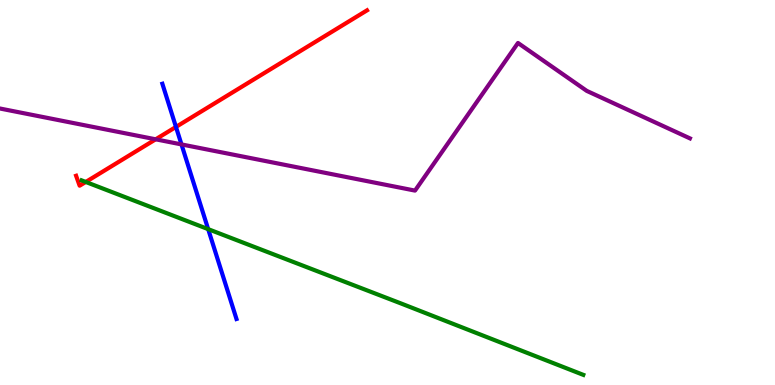[{'lines': ['blue', 'red'], 'intersections': [{'x': 2.27, 'y': 6.7}]}, {'lines': ['green', 'red'], 'intersections': [{'x': 1.11, 'y': 5.27}]}, {'lines': ['purple', 'red'], 'intersections': [{'x': 2.01, 'y': 6.38}]}, {'lines': ['blue', 'green'], 'intersections': [{'x': 2.69, 'y': 4.05}]}, {'lines': ['blue', 'purple'], 'intersections': [{'x': 2.34, 'y': 6.25}]}, {'lines': ['green', 'purple'], 'intersections': []}]